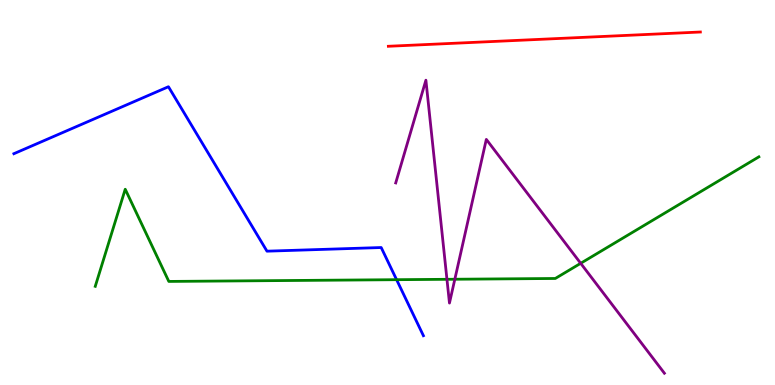[{'lines': ['blue', 'red'], 'intersections': []}, {'lines': ['green', 'red'], 'intersections': []}, {'lines': ['purple', 'red'], 'intersections': []}, {'lines': ['blue', 'green'], 'intersections': [{'x': 5.12, 'y': 2.74}]}, {'lines': ['blue', 'purple'], 'intersections': []}, {'lines': ['green', 'purple'], 'intersections': [{'x': 5.77, 'y': 2.75}, {'x': 5.87, 'y': 2.75}, {'x': 7.49, 'y': 3.16}]}]